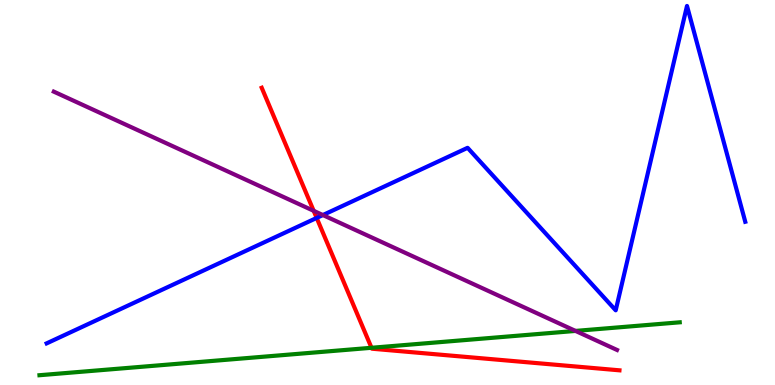[{'lines': ['blue', 'red'], 'intersections': [{'x': 4.09, 'y': 4.34}]}, {'lines': ['green', 'red'], 'intersections': [{'x': 4.79, 'y': 0.967}]}, {'lines': ['purple', 'red'], 'intersections': [{'x': 4.05, 'y': 4.52}]}, {'lines': ['blue', 'green'], 'intersections': []}, {'lines': ['blue', 'purple'], 'intersections': [{'x': 4.17, 'y': 4.41}]}, {'lines': ['green', 'purple'], 'intersections': [{'x': 7.43, 'y': 1.4}]}]